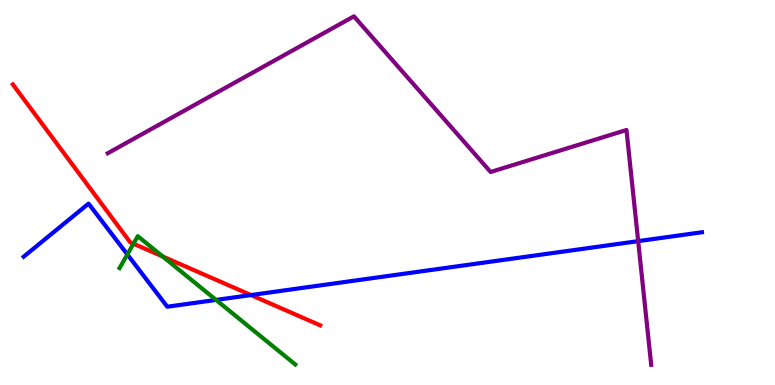[{'lines': ['blue', 'red'], 'intersections': [{'x': 3.24, 'y': 2.34}]}, {'lines': ['green', 'red'], 'intersections': [{'x': 1.72, 'y': 3.67}, {'x': 2.1, 'y': 3.34}]}, {'lines': ['purple', 'red'], 'intersections': []}, {'lines': ['blue', 'green'], 'intersections': [{'x': 1.64, 'y': 3.39}, {'x': 2.79, 'y': 2.21}]}, {'lines': ['blue', 'purple'], 'intersections': [{'x': 8.23, 'y': 3.74}]}, {'lines': ['green', 'purple'], 'intersections': []}]